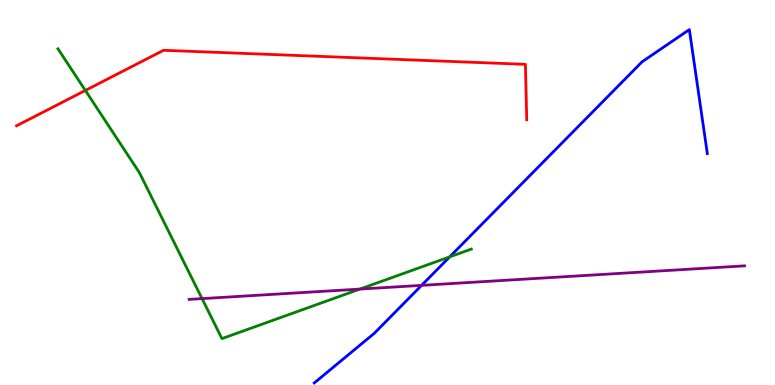[{'lines': ['blue', 'red'], 'intersections': []}, {'lines': ['green', 'red'], 'intersections': [{'x': 1.1, 'y': 7.65}]}, {'lines': ['purple', 'red'], 'intersections': []}, {'lines': ['blue', 'green'], 'intersections': [{'x': 5.8, 'y': 3.33}]}, {'lines': ['blue', 'purple'], 'intersections': [{'x': 5.44, 'y': 2.59}]}, {'lines': ['green', 'purple'], 'intersections': [{'x': 2.61, 'y': 2.24}, {'x': 4.64, 'y': 2.49}]}]